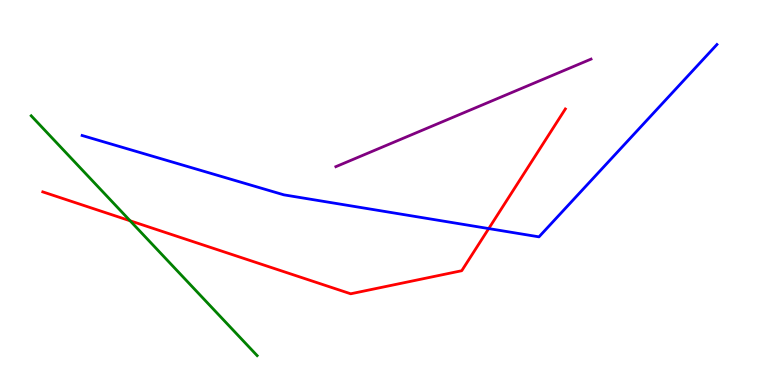[{'lines': ['blue', 'red'], 'intersections': [{'x': 6.31, 'y': 4.06}]}, {'lines': ['green', 'red'], 'intersections': [{'x': 1.68, 'y': 4.27}]}, {'lines': ['purple', 'red'], 'intersections': []}, {'lines': ['blue', 'green'], 'intersections': []}, {'lines': ['blue', 'purple'], 'intersections': []}, {'lines': ['green', 'purple'], 'intersections': []}]